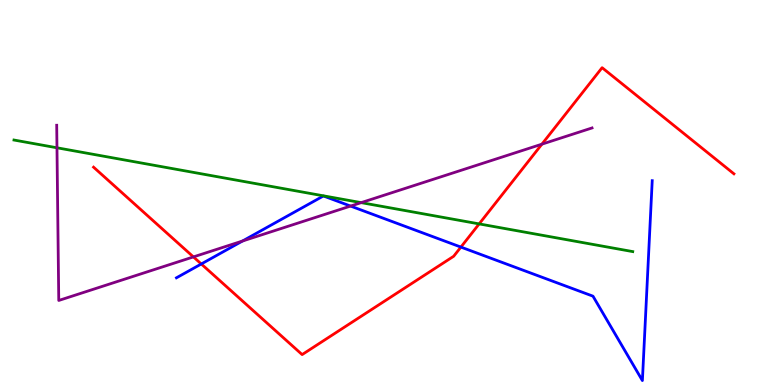[{'lines': ['blue', 'red'], 'intersections': [{'x': 2.6, 'y': 3.14}, {'x': 5.95, 'y': 3.58}]}, {'lines': ['green', 'red'], 'intersections': [{'x': 6.18, 'y': 4.18}]}, {'lines': ['purple', 'red'], 'intersections': [{'x': 2.5, 'y': 3.33}, {'x': 6.99, 'y': 6.26}]}, {'lines': ['blue', 'green'], 'intersections': []}, {'lines': ['blue', 'purple'], 'intersections': [{'x': 3.13, 'y': 3.74}, {'x': 4.52, 'y': 4.65}]}, {'lines': ['green', 'purple'], 'intersections': [{'x': 0.735, 'y': 6.16}, {'x': 4.66, 'y': 4.74}]}]